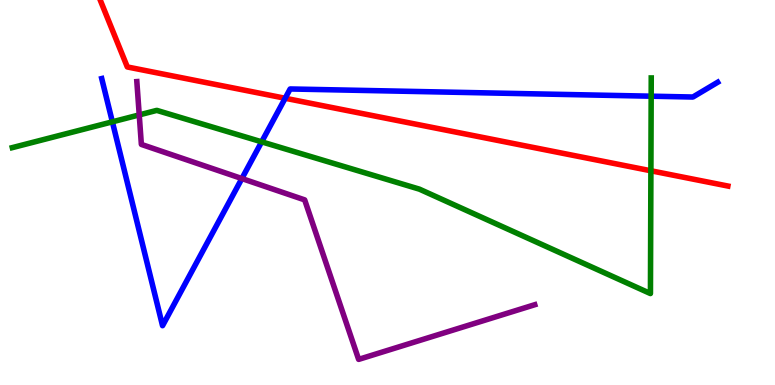[{'lines': ['blue', 'red'], 'intersections': [{'x': 3.68, 'y': 7.45}]}, {'lines': ['green', 'red'], 'intersections': [{'x': 8.4, 'y': 5.56}]}, {'lines': ['purple', 'red'], 'intersections': []}, {'lines': ['blue', 'green'], 'intersections': [{'x': 1.45, 'y': 6.84}, {'x': 3.38, 'y': 6.32}, {'x': 8.4, 'y': 7.5}]}, {'lines': ['blue', 'purple'], 'intersections': [{'x': 3.12, 'y': 5.36}]}, {'lines': ['green', 'purple'], 'intersections': [{'x': 1.8, 'y': 7.02}]}]